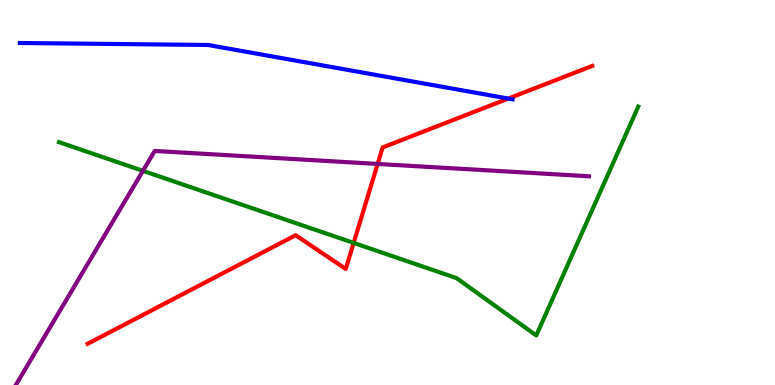[{'lines': ['blue', 'red'], 'intersections': [{'x': 6.56, 'y': 7.44}]}, {'lines': ['green', 'red'], 'intersections': [{'x': 4.56, 'y': 3.69}]}, {'lines': ['purple', 'red'], 'intersections': [{'x': 4.87, 'y': 5.74}]}, {'lines': ['blue', 'green'], 'intersections': []}, {'lines': ['blue', 'purple'], 'intersections': []}, {'lines': ['green', 'purple'], 'intersections': [{'x': 1.84, 'y': 5.56}]}]